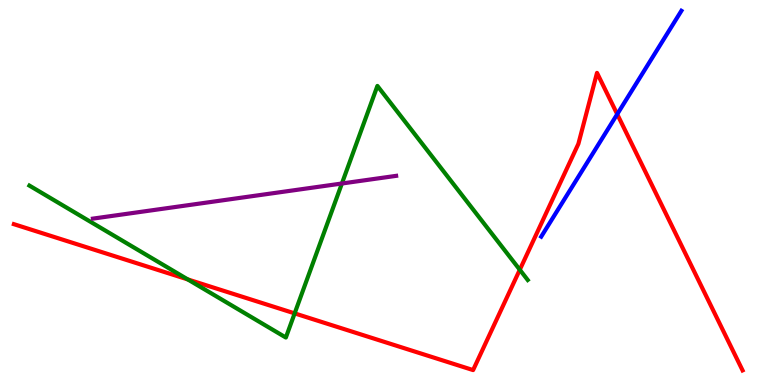[{'lines': ['blue', 'red'], 'intersections': [{'x': 7.96, 'y': 7.03}]}, {'lines': ['green', 'red'], 'intersections': [{'x': 2.42, 'y': 2.74}, {'x': 3.8, 'y': 1.86}, {'x': 6.71, 'y': 2.99}]}, {'lines': ['purple', 'red'], 'intersections': []}, {'lines': ['blue', 'green'], 'intersections': []}, {'lines': ['blue', 'purple'], 'intersections': []}, {'lines': ['green', 'purple'], 'intersections': [{'x': 4.41, 'y': 5.23}]}]